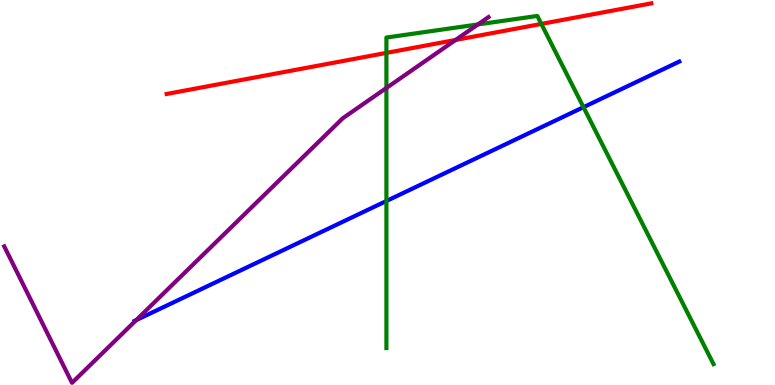[{'lines': ['blue', 'red'], 'intersections': []}, {'lines': ['green', 'red'], 'intersections': [{'x': 4.99, 'y': 8.63}, {'x': 6.99, 'y': 9.38}]}, {'lines': ['purple', 'red'], 'intersections': [{'x': 5.88, 'y': 8.96}]}, {'lines': ['blue', 'green'], 'intersections': [{'x': 4.99, 'y': 4.78}, {'x': 7.53, 'y': 7.22}]}, {'lines': ['blue', 'purple'], 'intersections': [{'x': 1.76, 'y': 1.68}]}, {'lines': ['green', 'purple'], 'intersections': [{'x': 4.99, 'y': 7.72}, {'x': 6.17, 'y': 9.37}]}]